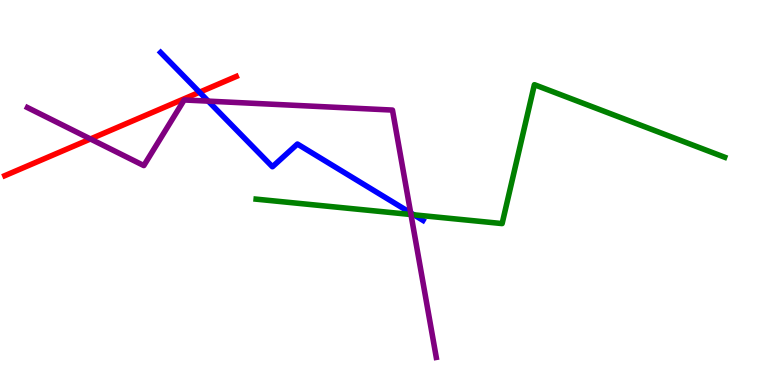[{'lines': ['blue', 'red'], 'intersections': [{'x': 2.57, 'y': 7.6}]}, {'lines': ['green', 'red'], 'intersections': []}, {'lines': ['purple', 'red'], 'intersections': [{'x': 1.17, 'y': 6.39}]}, {'lines': ['blue', 'green'], 'intersections': [{'x': 5.34, 'y': 4.42}]}, {'lines': ['blue', 'purple'], 'intersections': [{'x': 2.69, 'y': 7.37}, {'x': 5.3, 'y': 4.47}]}, {'lines': ['green', 'purple'], 'intersections': [{'x': 5.3, 'y': 4.43}]}]